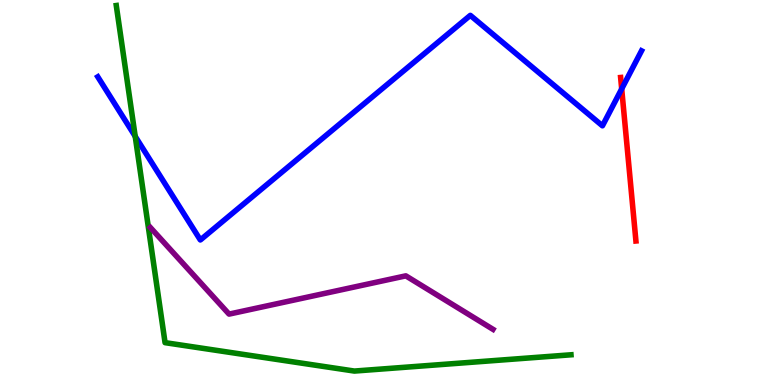[{'lines': ['blue', 'red'], 'intersections': [{'x': 8.02, 'y': 7.69}]}, {'lines': ['green', 'red'], 'intersections': []}, {'lines': ['purple', 'red'], 'intersections': []}, {'lines': ['blue', 'green'], 'intersections': [{'x': 1.74, 'y': 6.46}]}, {'lines': ['blue', 'purple'], 'intersections': []}, {'lines': ['green', 'purple'], 'intersections': []}]